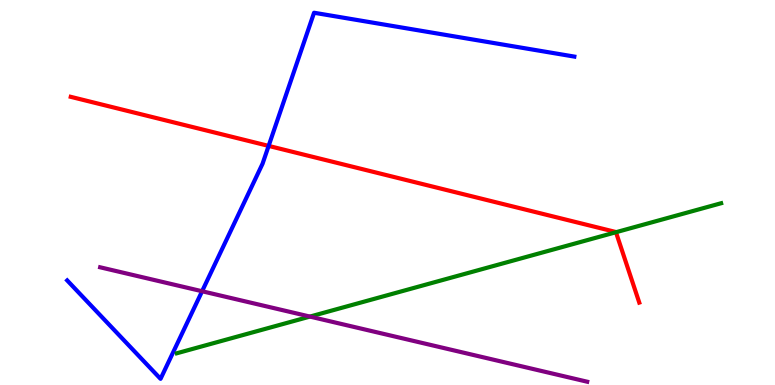[{'lines': ['blue', 'red'], 'intersections': [{'x': 3.47, 'y': 6.21}]}, {'lines': ['green', 'red'], 'intersections': [{'x': 7.95, 'y': 3.97}]}, {'lines': ['purple', 'red'], 'intersections': []}, {'lines': ['blue', 'green'], 'intersections': []}, {'lines': ['blue', 'purple'], 'intersections': [{'x': 2.61, 'y': 2.44}]}, {'lines': ['green', 'purple'], 'intersections': [{'x': 4.0, 'y': 1.78}]}]